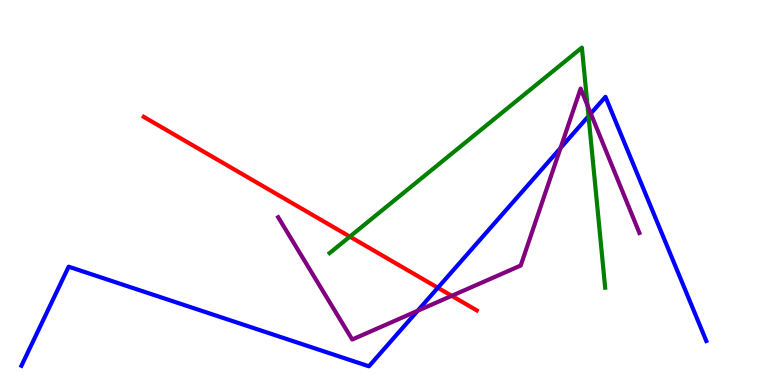[{'lines': ['blue', 'red'], 'intersections': [{'x': 5.65, 'y': 2.53}]}, {'lines': ['green', 'red'], 'intersections': [{'x': 4.51, 'y': 3.85}]}, {'lines': ['purple', 'red'], 'intersections': [{'x': 5.83, 'y': 2.32}]}, {'lines': ['blue', 'green'], 'intersections': [{'x': 7.59, 'y': 6.98}]}, {'lines': ['blue', 'purple'], 'intersections': [{'x': 5.39, 'y': 1.93}, {'x': 7.23, 'y': 6.15}, {'x': 7.62, 'y': 7.05}]}, {'lines': ['green', 'purple'], 'intersections': [{'x': 7.58, 'y': 7.26}]}]